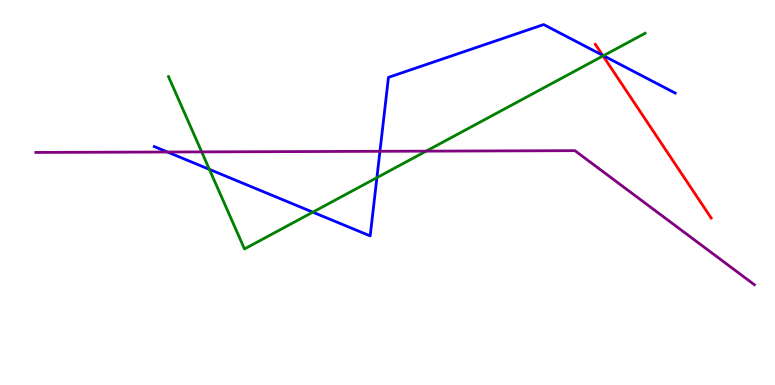[{'lines': ['blue', 'red'], 'intersections': [{'x': 7.78, 'y': 8.56}]}, {'lines': ['green', 'red'], 'intersections': [{'x': 7.78, 'y': 8.55}]}, {'lines': ['purple', 'red'], 'intersections': []}, {'lines': ['blue', 'green'], 'intersections': [{'x': 2.7, 'y': 5.6}, {'x': 4.04, 'y': 4.49}, {'x': 4.86, 'y': 5.39}, {'x': 7.79, 'y': 8.55}]}, {'lines': ['blue', 'purple'], 'intersections': [{'x': 2.16, 'y': 6.05}, {'x': 4.9, 'y': 6.07}]}, {'lines': ['green', 'purple'], 'intersections': [{'x': 2.6, 'y': 6.05}, {'x': 5.5, 'y': 6.07}]}]